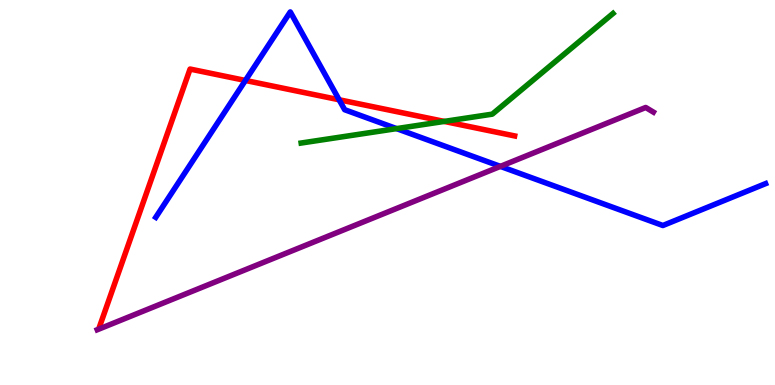[{'lines': ['blue', 'red'], 'intersections': [{'x': 3.17, 'y': 7.91}, {'x': 4.38, 'y': 7.41}]}, {'lines': ['green', 'red'], 'intersections': [{'x': 5.73, 'y': 6.85}]}, {'lines': ['purple', 'red'], 'intersections': []}, {'lines': ['blue', 'green'], 'intersections': [{'x': 5.12, 'y': 6.66}]}, {'lines': ['blue', 'purple'], 'intersections': [{'x': 6.46, 'y': 5.68}]}, {'lines': ['green', 'purple'], 'intersections': []}]